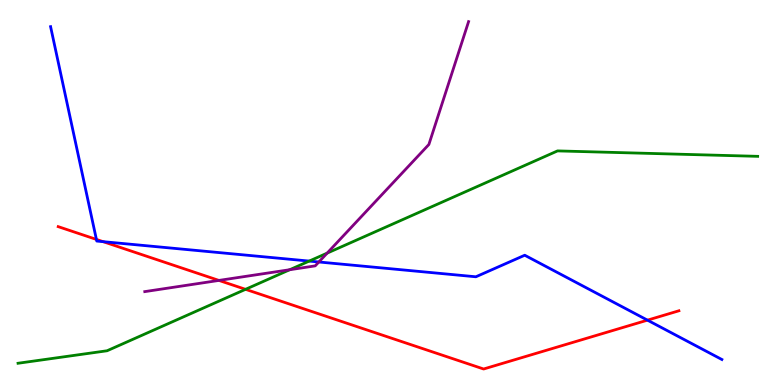[{'lines': ['blue', 'red'], 'intersections': [{'x': 1.24, 'y': 3.78}, {'x': 1.33, 'y': 3.72}, {'x': 8.35, 'y': 1.68}]}, {'lines': ['green', 'red'], 'intersections': [{'x': 3.17, 'y': 2.48}]}, {'lines': ['purple', 'red'], 'intersections': [{'x': 2.82, 'y': 2.72}]}, {'lines': ['blue', 'green'], 'intersections': [{'x': 3.99, 'y': 3.22}]}, {'lines': ['blue', 'purple'], 'intersections': [{'x': 4.11, 'y': 3.2}]}, {'lines': ['green', 'purple'], 'intersections': [{'x': 3.74, 'y': 2.99}, {'x': 4.22, 'y': 3.43}]}]